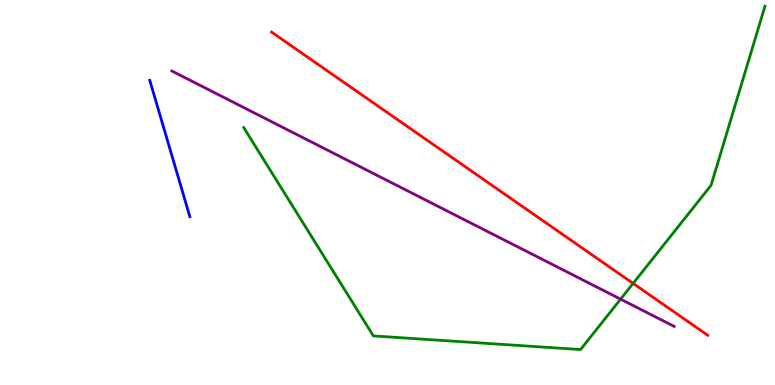[{'lines': ['blue', 'red'], 'intersections': []}, {'lines': ['green', 'red'], 'intersections': [{'x': 8.17, 'y': 2.64}]}, {'lines': ['purple', 'red'], 'intersections': []}, {'lines': ['blue', 'green'], 'intersections': []}, {'lines': ['blue', 'purple'], 'intersections': []}, {'lines': ['green', 'purple'], 'intersections': [{'x': 8.01, 'y': 2.23}]}]